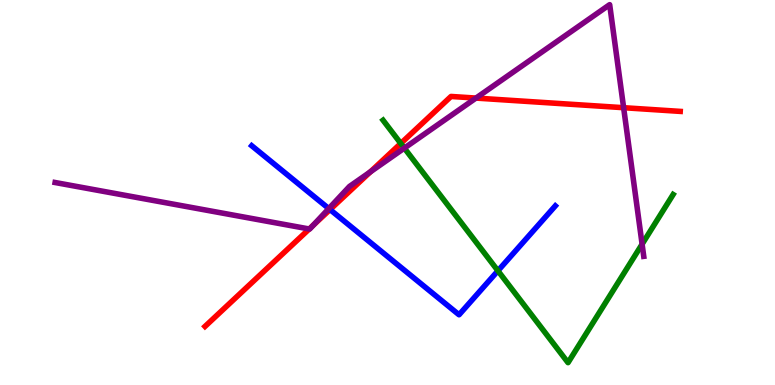[{'lines': ['blue', 'red'], 'intersections': [{'x': 4.26, 'y': 4.56}]}, {'lines': ['green', 'red'], 'intersections': [{'x': 5.17, 'y': 6.27}]}, {'lines': ['purple', 'red'], 'intersections': [{'x': 3.99, 'y': 4.05}, {'x': 4.04, 'y': 4.14}, {'x': 4.78, 'y': 5.54}, {'x': 6.14, 'y': 7.45}, {'x': 8.05, 'y': 7.2}]}, {'lines': ['blue', 'green'], 'intersections': [{'x': 6.42, 'y': 2.97}]}, {'lines': ['blue', 'purple'], 'intersections': [{'x': 4.24, 'y': 4.58}]}, {'lines': ['green', 'purple'], 'intersections': [{'x': 5.22, 'y': 6.15}, {'x': 8.29, 'y': 3.66}]}]